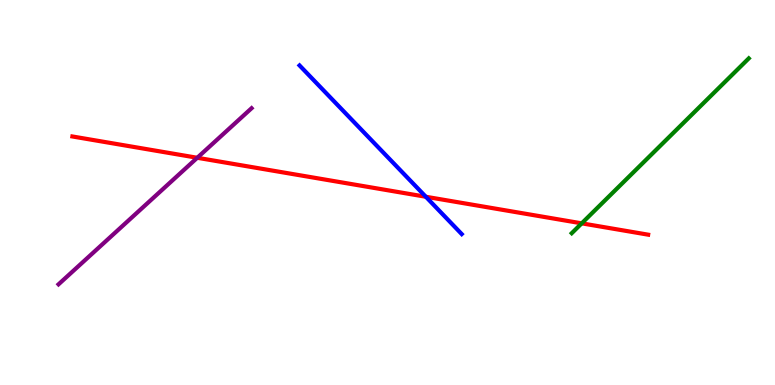[{'lines': ['blue', 'red'], 'intersections': [{'x': 5.49, 'y': 4.89}]}, {'lines': ['green', 'red'], 'intersections': [{'x': 7.51, 'y': 4.2}]}, {'lines': ['purple', 'red'], 'intersections': [{'x': 2.55, 'y': 5.9}]}, {'lines': ['blue', 'green'], 'intersections': []}, {'lines': ['blue', 'purple'], 'intersections': []}, {'lines': ['green', 'purple'], 'intersections': []}]